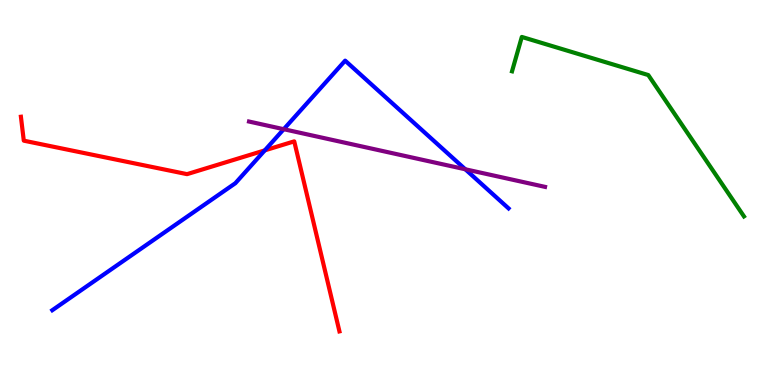[{'lines': ['blue', 'red'], 'intersections': [{'x': 3.42, 'y': 6.09}]}, {'lines': ['green', 'red'], 'intersections': []}, {'lines': ['purple', 'red'], 'intersections': []}, {'lines': ['blue', 'green'], 'intersections': []}, {'lines': ['blue', 'purple'], 'intersections': [{'x': 3.66, 'y': 6.64}, {'x': 6.0, 'y': 5.6}]}, {'lines': ['green', 'purple'], 'intersections': []}]